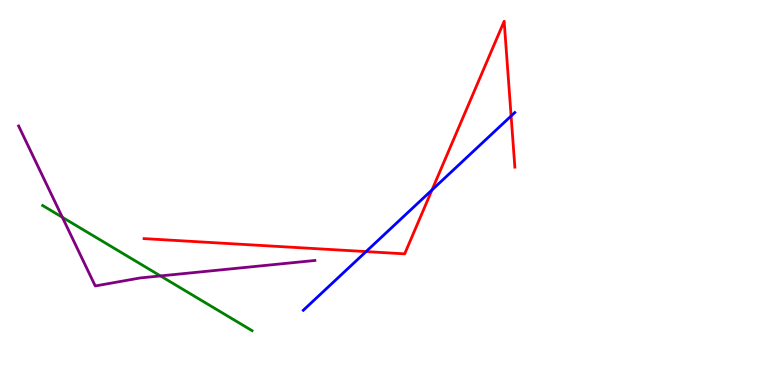[{'lines': ['blue', 'red'], 'intersections': [{'x': 4.72, 'y': 3.47}, {'x': 5.57, 'y': 5.07}, {'x': 6.59, 'y': 6.99}]}, {'lines': ['green', 'red'], 'intersections': []}, {'lines': ['purple', 'red'], 'intersections': []}, {'lines': ['blue', 'green'], 'intersections': []}, {'lines': ['blue', 'purple'], 'intersections': []}, {'lines': ['green', 'purple'], 'intersections': [{'x': 0.805, 'y': 4.36}, {'x': 2.07, 'y': 2.83}]}]